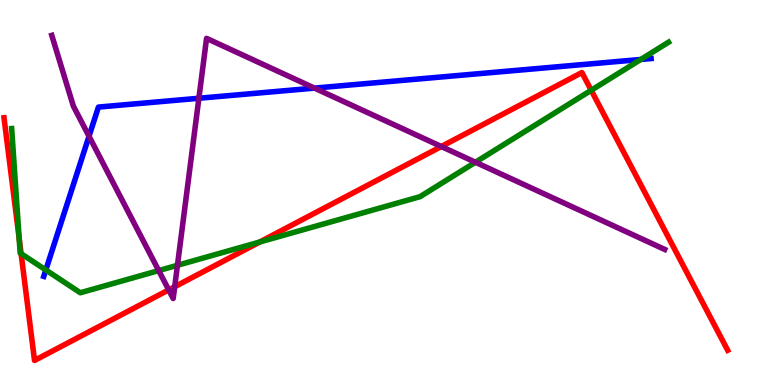[{'lines': ['blue', 'red'], 'intersections': []}, {'lines': ['green', 'red'], 'intersections': [{'x': 0.247, 'y': 3.81}, {'x': 0.272, 'y': 3.41}, {'x': 3.35, 'y': 3.71}, {'x': 7.63, 'y': 7.66}]}, {'lines': ['purple', 'red'], 'intersections': [{'x': 2.18, 'y': 2.47}, {'x': 2.25, 'y': 2.55}, {'x': 5.69, 'y': 6.19}]}, {'lines': ['blue', 'green'], 'intersections': [{'x': 0.591, 'y': 2.99}, {'x': 8.27, 'y': 8.46}]}, {'lines': ['blue', 'purple'], 'intersections': [{'x': 1.15, 'y': 6.46}, {'x': 2.57, 'y': 7.45}, {'x': 4.06, 'y': 7.71}]}, {'lines': ['green', 'purple'], 'intersections': [{'x': 2.05, 'y': 2.97}, {'x': 2.29, 'y': 3.11}, {'x': 6.13, 'y': 5.79}]}]